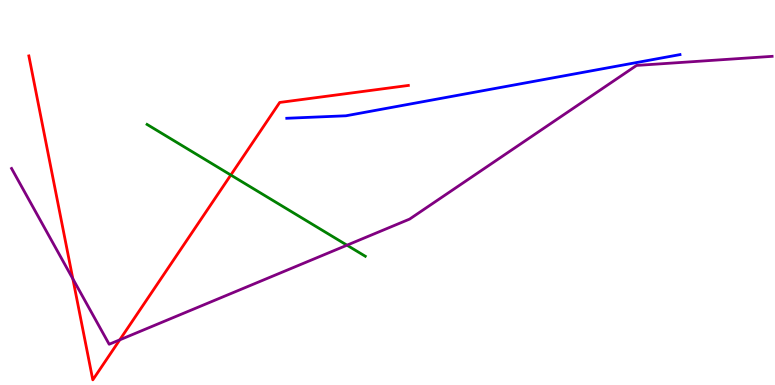[{'lines': ['blue', 'red'], 'intersections': []}, {'lines': ['green', 'red'], 'intersections': [{'x': 2.98, 'y': 5.45}]}, {'lines': ['purple', 'red'], 'intersections': [{'x': 0.94, 'y': 2.76}, {'x': 1.55, 'y': 1.17}]}, {'lines': ['blue', 'green'], 'intersections': []}, {'lines': ['blue', 'purple'], 'intersections': []}, {'lines': ['green', 'purple'], 'intersections': [{'x': 4.48, 'y': 3.63}]}]